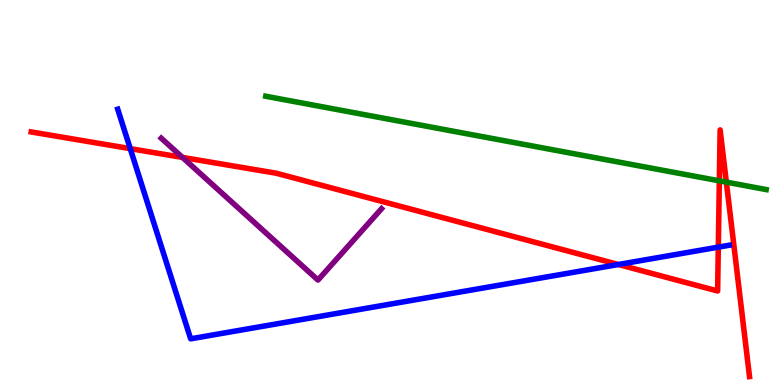[{'lines': ['blue', 'red'], 'intersections': [{'x': 1.68, 'y': 6.14}, {'x': 7.98, 'y': 3.13}, {'x': 9.27, 'y': 3.58}]}, {'lines': ['green', 'red'], 'intersections': [{'x': 9.28, 'y': 5.3}, {'x': 9.37, 'y': 5.27}]}, {'lines': ['purple', 'red'], 'intersections': [{'x': 2.35, 'y': 5.91}]}, {'lines': ['blue', 'green'], 'intersections': []}, {'lines': ['blue', 'purple'], 'intersections': []}, {'lines': ['green', 'purple'], 'intersections': []}]